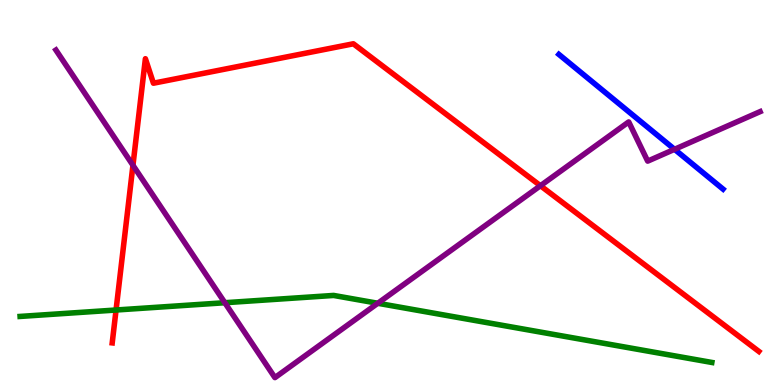[{'lines': ['blue', 'red'], 'intersections': []}, {'lines': ['green', 'red'], 'intersections': [{'x': 1.5, 'y': 1.95}]}, {'lines': ['purple', 'red'], 'intersections': [{'x': 1.72, 'y': 5.71}, {'x': 6.97, 'y': 5.18}]}, {'lines': ['blue', 'green'], 'intersections': []}, {'lines': ['blue', 'purple'], 'intersections': [{'x': 8.7, 'y': 6.12}]}, {'lines': ['green', 'purple'], 'intersections': [{'x': 2.9, 'y': 2.14}, {'x': 4.87, 'y': 2.12}]}]